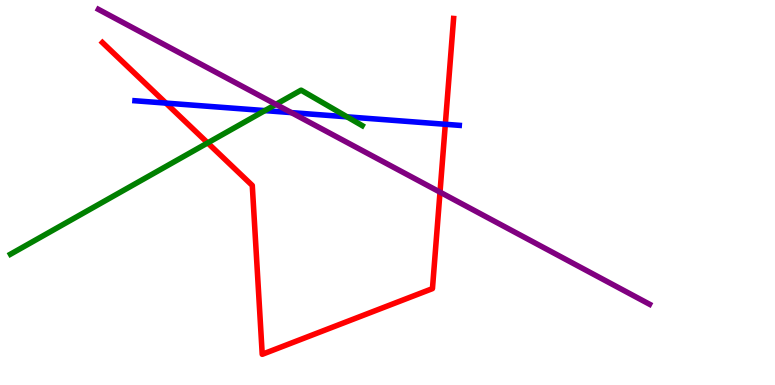[{'lines': ['blue', 'red'], 'intersections': [{'x': 2.14, 'y': 7.32}, {'x': 5.75, 'y': 6.77}]}, {'lines': ['green', 'red'], 'intersections': [{'x': 2.68, 'y': 6.29}]}, {'lines': ['purple', 'red'], 'intersections': [{'x': 5.68, 'y': 5.01}]}, {'lines': ['blue', 'green'], 'intersections': [{'x': 3.42, 'y': 7.13}, {'x': 4.48, 'y': 6.97}]}, {'lines': ['blue', 'purple'], 'intersections': [{'x': 3.76, 'y': 7.07}]}, {'lines': ['green', 'purple'], 'intersections': [{'x': 3.56, 'y': 7.29}]}]